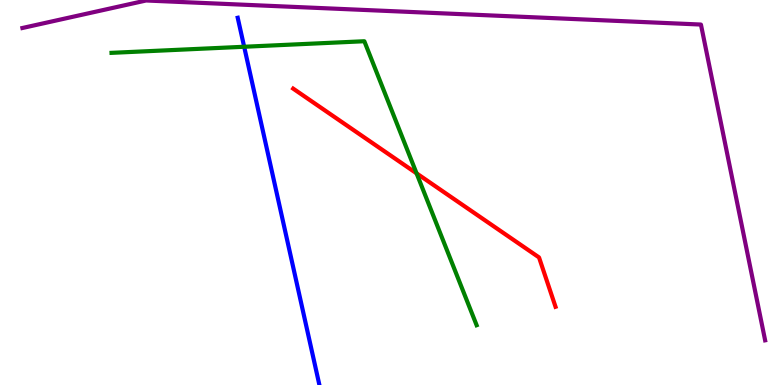[{'lines': ['blue', 'red'], 'intersections': []}, {'lines': ['green', 'red'], 'intersections': [{'x': 5.38, 'y': 5.5}]}, {'lines': ['purple', 'red'], 'intersections': []}, {'lines': ['blue', 'green'], 'intersections': [{'x': 3.15, 'y': 8.79}]}, {'lines': ['blue', 'purple'], 'intersections': []}, {'lines': ['green', 'purple'], 'intersections': []}]